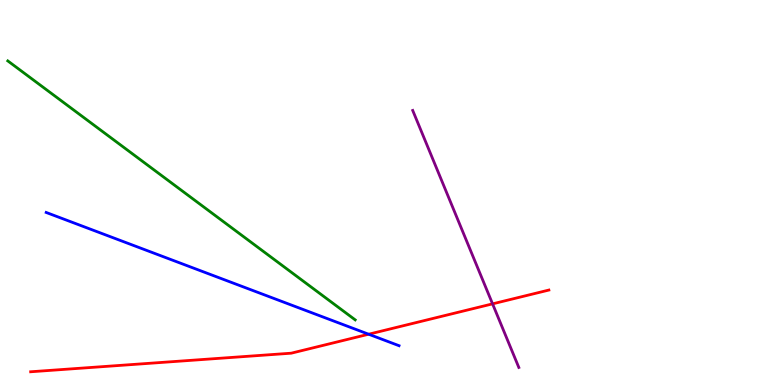[{'lines': ['blue', 'red'], 'intersections': [{'x': 4.76, 'y': 1.32}]}, {'lines': ['green', 'red'], 'intersections': []}, {'lines': ['purple', 'red'], 'intersections': [{'x': 6.36, 'y': 2.11}]}, {'lines': ['blue', 'green'], 'intersections': []}, {'lines': ['blue', 'purple'], 'intersections': []}, {'lines': ['green', 'purple'], 'intersections': []}]